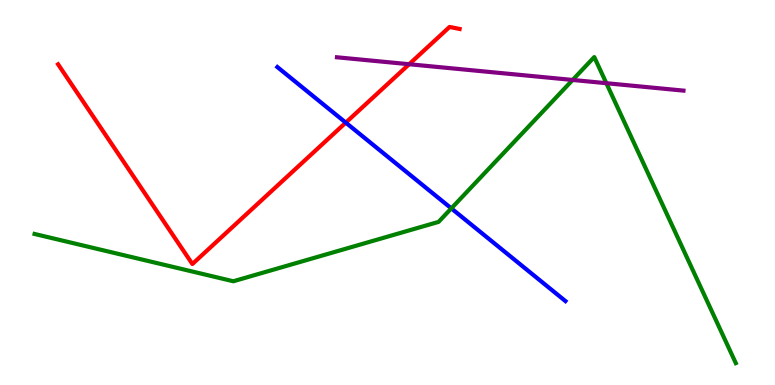[{'lines': ['blue', 'red'], 'intersections': [{'x': 4.46, 'y': 6.81}]}, {'lines': ['green', 'red'], 'intersections': []}, {'lines': ['purple', 'red'], 'intersections': [{'x': 5.28, 'y': 8.33}]}, {'lines': ['blue', 'green'], 'intersections': [{'x': 5.82, 'y': 4.59}]}, {'lines': ['blue', 'purple'], 'intersections': []}, {'lines': ['green', 'purple'], 'intersections': [{'x': 7.39, 'y': 7.92}, {'x': 7.82, 'y': 7.84}]}]